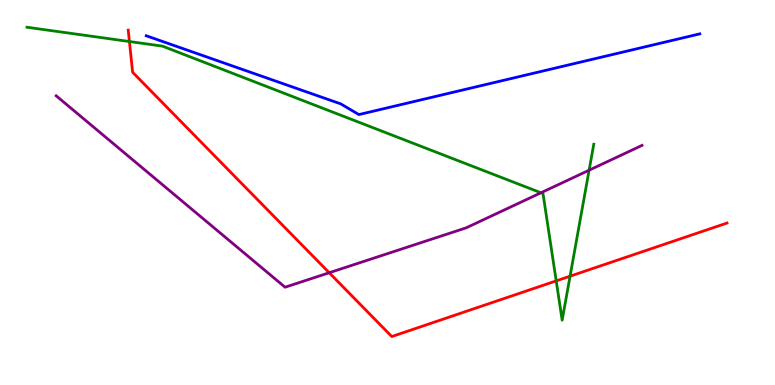[{'lines': ['blue', 'red'], 'intersections': []}, {'lines': ['green', 'red'], 'intersections': [{'x': 1.67, 'y': 8.92}, {'x': 7.18, 'y': 2.7}, {'x': 7.36, 'y': 2.83}]}, {'lines': ['purple', 'red'], 'intersections': [{'x': 4.25, 'y': 2.92}]}, {'lines': ['blue', 'green'], 'intersections': []}, {'lines': ['blue', 'purple'], 'intersections': []}, {'lines': ['green', 'purple'], 'intersections': [{'x': 6.98, 'y': 4.99}, {'x': 7.6, 'y': 5.58}]}]